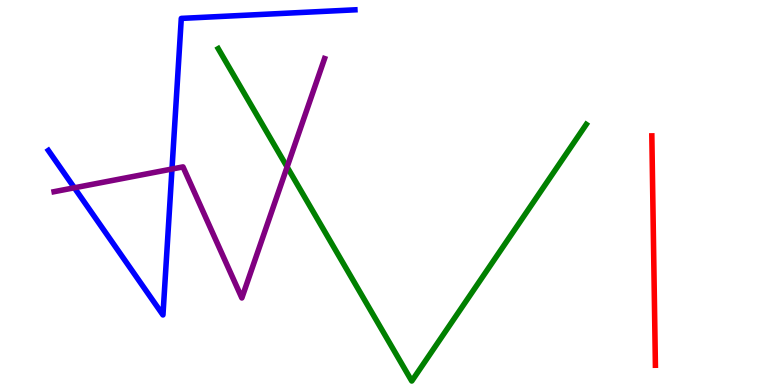[{'lines': ['blue', 'red'], 'intersections': []}, {'lines': ['green', 'red'], 'intersections': []}, {'lines': ['purple', 'red'], 'intersections': []}, {'lines': ['blue', 'green'], 'intersections': []}, {'lines': ['blue', 'purple'], 'intersections': [{'x': 0.96, 'y': 5.12}, {'x': 2.22, 'y': 5.61}]}, {'lines': ['green', 'purple'], 'intersections': [{'x': 3.7, 'y': 5.66}]}]